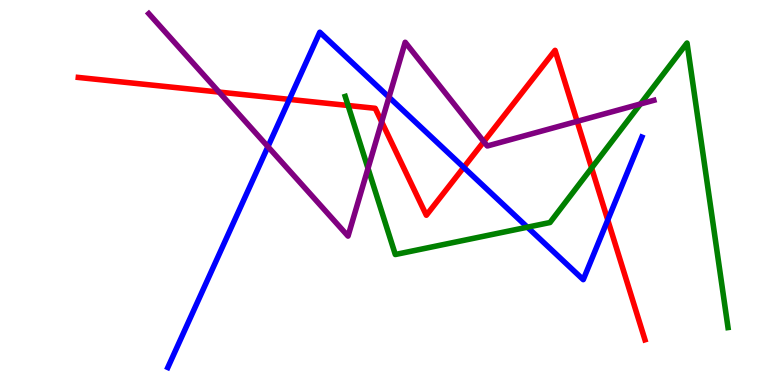[{'lines': ['blue', 'red'], 'intersections': [{'x': 3.73, 'y': 7.42}, {'x': 5.98, 'y': 5.65}, {'x': 7.84, 'y': 4.29}]}, {'lines': ['green', 'red'], 'intersections': [{'x': 4.49, 'y': 7.26}, {'x': 7.63, 'y': 5.64}]}, {'lines': ['purple', 'red'], 'intersections': [{'x': 2.83, 'y': 7.61}, {'x': 4.93, 'y': 6.83}, {'x': 6.24, 'y': 6.32}, {'x': 7.45, 'y': 6.85}]}, {'lines': ['blue', 'green'], 'intersections': [{'x': 6.81, 'y': 4.1}]}, {'lines': ['blue', 'purple'], 'intersections': [{'x': 3.46, 'y': 6.19}, {'x': 5.02, 'y': 7.48}]}, {'lines': ['green', 'purple'], 'intersections': [{'x': 4.75, 'y': 5.63}, {'x': 8.26, 'y': 7.3}]}]